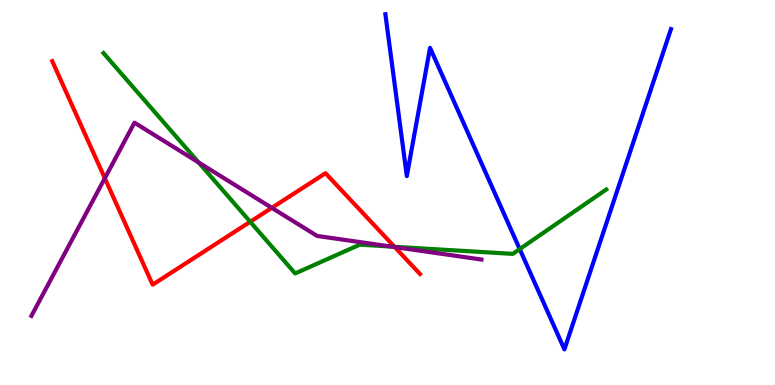[{'lines': ['blue', 'red'], 'intersections': []}, {'lines': ['green', 'red'], 'intersections': [{'x': 3.23, 'y': 4.24}, {'x': 5.09, 'y': 3.59}]}, {'lines': ['purple', 'red'], 'intersections': [{'x': 1.35, 'y': 5.37}, {'x': 3.51, 'y': 4.6}, {'x': 5.09, 'y': 3.58}]}, {'lines': ['blue', 'green'], 'intersections': [{'x': 6.71, 'y': 3.53}]}, {'lines': ['blue', 'purple'], 'intersections': []}, {'lines': ['green', 'purple'], 'intersections': [{'x': 2.56, 'y': 5.78}, {'x': 5.05, 'y': 3.6}]}]